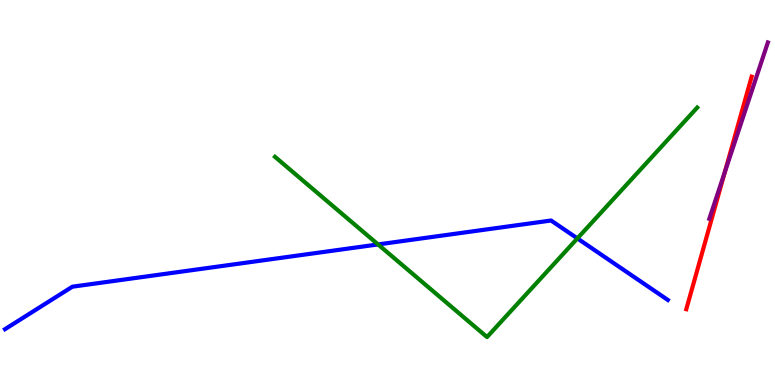[{'lines': ['blue', 'red'], 'intersections': []}, {'lines': ['green', 'red'], 'intersections': []}, {'lines': ['purple', 'red'], 'intersections': [{'x': 9.35, 'y': 5.53}]}, {'lines': ['blue', 'green'], 'intersections': [{'x': 4.88, 'y': 3.65}, {'x': 7.45, 'y': 3.81}]}, {'lines': ['blue', 'purple'], 'intersections': []}, {'lines': ['green', 'purple'], 'intersections': []}]